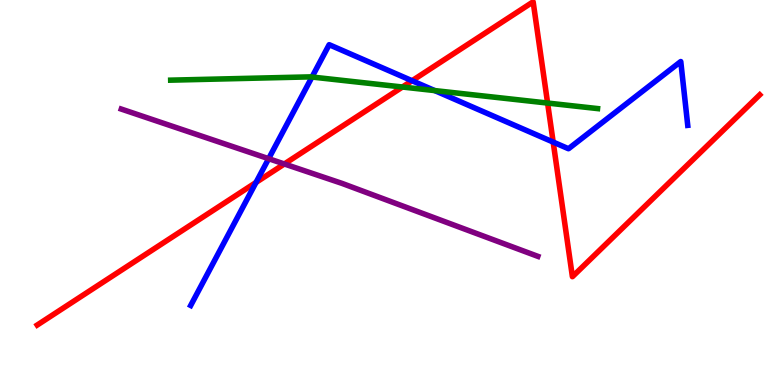[{'lines': ['blue', 'red'], 'intersections': [{'x': 3.3, 'y': 5.26}, {'x': 5.32, 'y': 7.9}, {'x': 7.14, 'y': 6.31}]}, {'lines': ['green', 'red'], 'intersections': [{'x': 5.19, 'y': 7.74}, {'x': 7.07, 'y': 7.32}]}, {'lines': ['purple', 'red'], 'intersections': [{'x': 3.67, 'y': 5.74}]}, {'lines': ['blue', 'green'], 'intersections': [{'x': 4.03, 'y': 8.0}, {'x': 5.61, 'y': 7.65}]}, {'lines': ['blue', 'purple'], 'intersections': [{'x': 3.47, 'y': 5.88}]}, {'lines': ['green', 'purple'], 'intersections': []}]